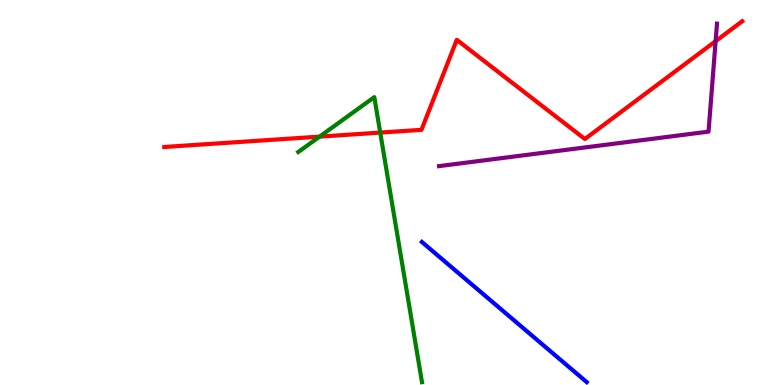[{'lines': ['blue', 'red'], 'intersections': []}, {'lines': ['green', 'red'], 'intersections': [{'x': 4.12, 'y': 6.45}, {'x': 4.91, 'y': 6.56}]}, {'lines': ['purple', 'red'], 'intersections': [{'x': 9.23, 'y': 8.93}]}, {'lines': ['blue', 'green'], 'intersections': []}, {'lines': ['blue', 'purple'], 'intersections': []}, {'lines': ['green', 'purple'], 'intersections': []}]